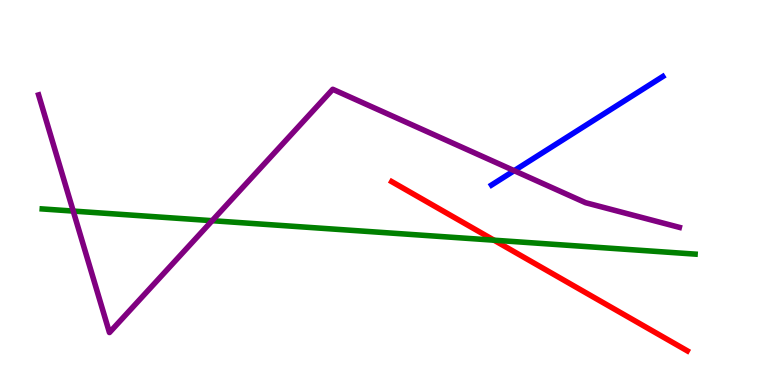[{'lines': ['blue', 'red'], 'intersections': []}, {'lines': ['green', 'red'], 'intersections': [{'x': 6.37, 'y': 3.76}]}, {'lines': ['purple', 'red'], 'intersections': []}, {'lines': ['blue', 'green'], 'intersections': []}, {'lines': ['blue', 'purple'], 'intersections': [{'x': 6.63, 'y': 5.57}]}, {'lines': ['green', 'purple'], 'intersections': [{'x': 0.945, 'y': 4.52}, {'x': 2.74, 'y': 4.27}]}]